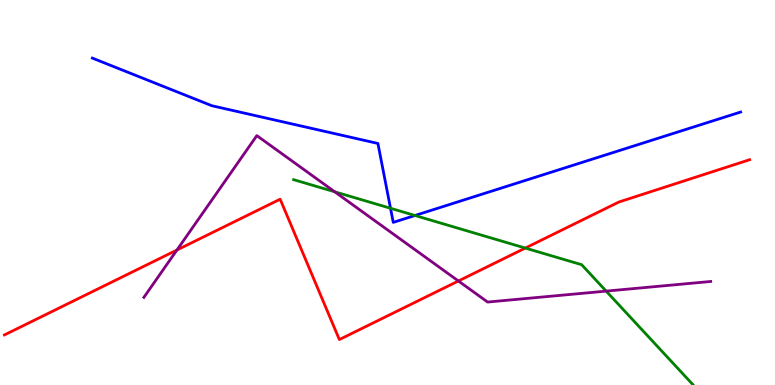[{'lines': ['blue', 'red'], 'intersections': []}, {'lines': ['green', 'red'], 'intersections': [{'x': 6.78, 'y': 3.56}]}, {'lines': ['purple', 'red'], 'intersections': [{'x': 2.28, 'y': 3.51}, {'x': 5.91, 'y': 2.7}]}, {'lines': ['blue', 'green'], 'intersections': [{'x': 5.04, 'y': 4.59}, {'x': 5.35, 'y': 4.4}]}, {'lines': ['blue', 'purple'], 'intersections': []}, {'lines': ['green', 'purple'], 'intersections': [{'x': 4.32, 'y': 5.02}, {'x': 7.82, 'y': 2.44}]}]